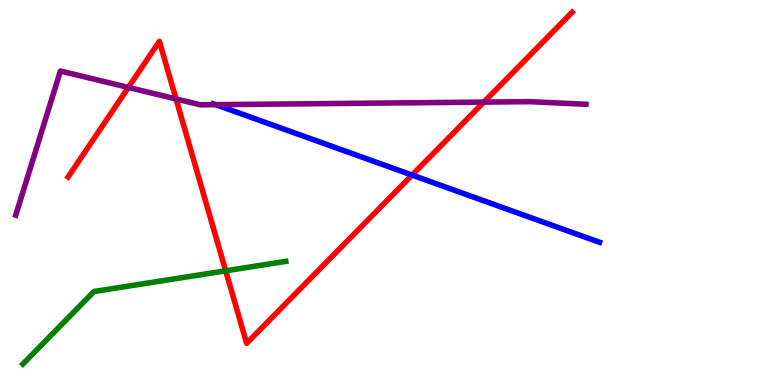[{'lines': ['blue', 'red'], 'intersections': [{'x': 5.32, 'y': 5.45}]}, {'lines': ['green', 'red'], 'intersections': [{'x': 2.91, 'y': 2.97}]}, {'lines': ['purple', 'red'], 'intersections': [{'x': 1.66, 'y': 7.73}, {'x': 2.27, 'y': 7.43}, {'x': 6.24, 'y': 7.35}]}, {'lines': ['blue', 'green'], 'intersections': []}, {'lines': ['blue', 'purple'], 'intersections': [{'x': 2.78, 'y': 7.28}]}, {'lines': ['green', 'purple'], 'intersections': []}]